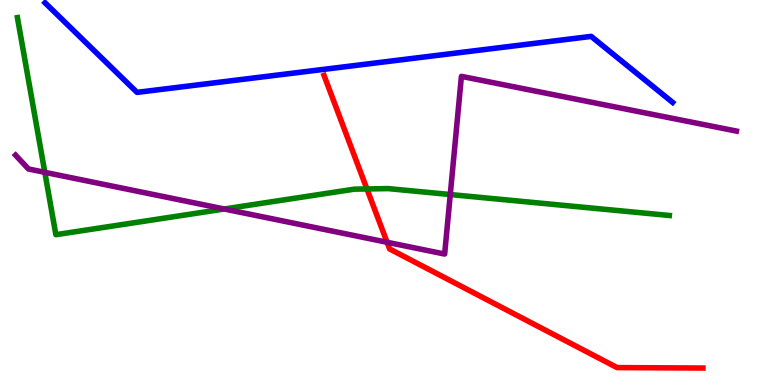[{'lines': ['blue', 'red'], 'intersections': []}, {'lines': ['green', 'red'], 'intersections': [{'x': 4.73, 'y': 5.09}]}, {'lines': ['purple', 'red'], 'intersections': [{'x': 4.99, 'y': 3.71}]}, {'lines': ['blue', 'green'], 'intersections': []}, {'lines': ['blue', 'purple'], 'intersections': []}, {'lines': ['green', 'purple'], 'intersections': [{'x': 0.578, 'y': 5.52}, {'x': 2.89, 'y': 4.57}, {'x': 5.81, 'y': 4.95}]}]